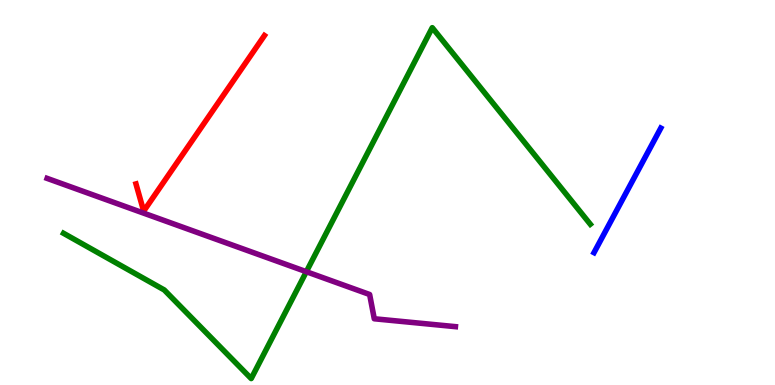[{'lines': ['blue', 'red'], 'intersections': []}, {'lines': ['green', 'red'], 'intersections': []}, {'lines': ['purple', 'red'], 'intersections': []}, {'lines': ['blue', 'green'], 'intersections': []}, {'lines': ['blue', 'purple'], 'intersections': []}, {'lines': ['green', 'purple'], 'intersections': [{'x': 3.95, 'y': 2.94}]}]